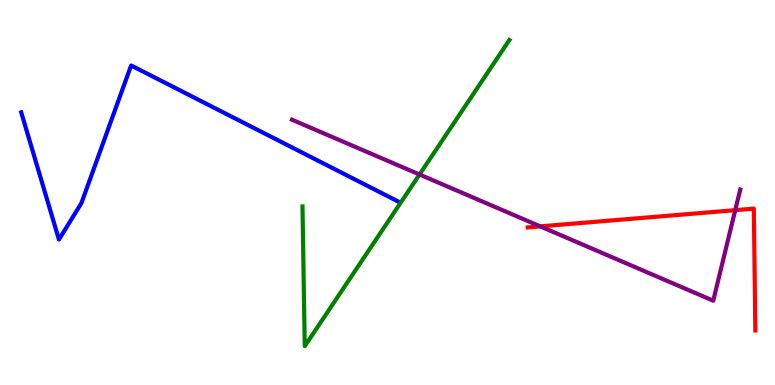[{'lines': ['blue', 'red'], 'intersections': []}, {'lines': ['green', 'red'], 'intersections': []}, {'lines': ['purple', 'red'], 'intersections': [{'x': 6.97, 'y': 4.12}, {'x': 9.49, 'y': 4.54}]}, {'lines': ['blue', 'green'], 'intersections': []}, {'lines': ['blue', 'purple'], 'intersections': []}, {'lines': ['green', 'purple'], 'intersections': [{'x': 5.41, 'y': 5.47}]}]